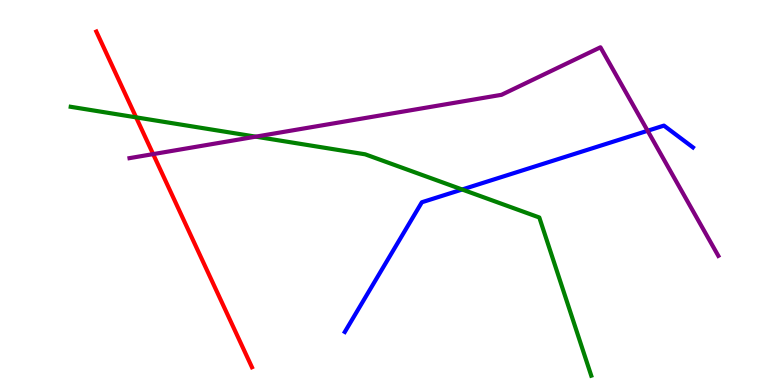[{'lines': ['blue', 'red'], 'intersections': []}, {'lines': ['green', 'red'], 'intersections': [{'x': 1.76, 'y': 6.95}]}, {'lines': ['purple', 'red'], 'intersections': [{'x': 1.98, 'y': 6.0}]}, {'lines': ['blue', 'green'], 'intersections': [{'x': 5.96, 'y': 5.08}]}, {'lines': ['blue', 'purple'], 'intersections': [{'x': 8.36, 'y': 6.6}]}, {'lines': ['green', 'purple'], 'intersections': [{'x': 3.3, 'y': 6.45}]}]